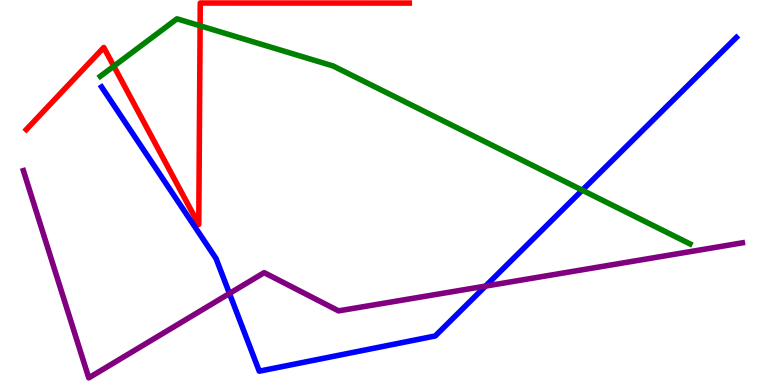[{'lines': ['blue', 'red'], 'intersections': []}, {'lines': ['green', 'red'], 'intersections': [{'x': 1.47, 'y': 8.28}, {'x': 2.58, 'y': 9.33}]}, {'lines': ['purple', 'red'], 'intersections': []}, {'lines': ['blue', 'green'], 'intersections': [{'x': 7.51, 'y': 5.06}]}, {'lines': ['blue', 'purple'], 'intersections': [{'x': 2.96, 'y': 2.38}, {'x': 6.26, 'y': 2.57}]}, {'lines': ['green', 'purple'], 'intersections': []}]